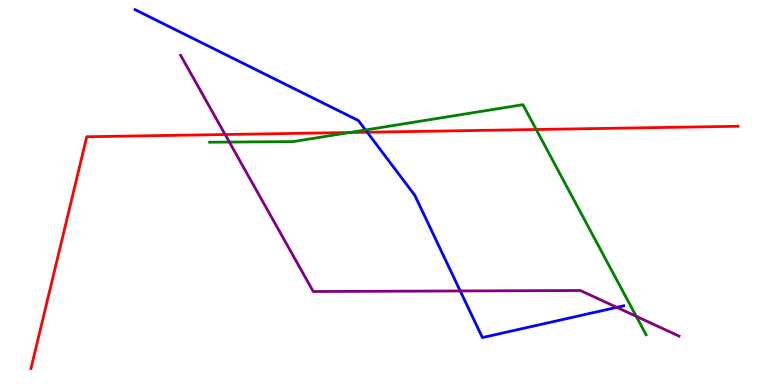[{'lines': ['blue', 'red'], 'intersections': [{'x': 4.74, 'y': 6.57}]}, {'lines': ['green', 'red'], 'intersections': [{'x': 4.51, 'y': 6.56}, {'x': 6.92, 'y': 6.64}]}, {'lines': ['purple', 'red'], 'intersections': [{'x': 2.9, 'y': 6.51}]}, {'lines': ['blue', 'green'], 'intersections': [{'x': 4.72, 'y': 6.62}]}, {'lines': ['blue', 'purple'], 'intersections': [{'x': 5.94, 'y': 2.44}, {'x': 7.96, 'y': 2.02}]}, {'lines': ['green', 'purple'], 'intersections': [{'x': 2.96, 'y': 6.31}, {'x': 8.21, 'y': 1.78}]}]